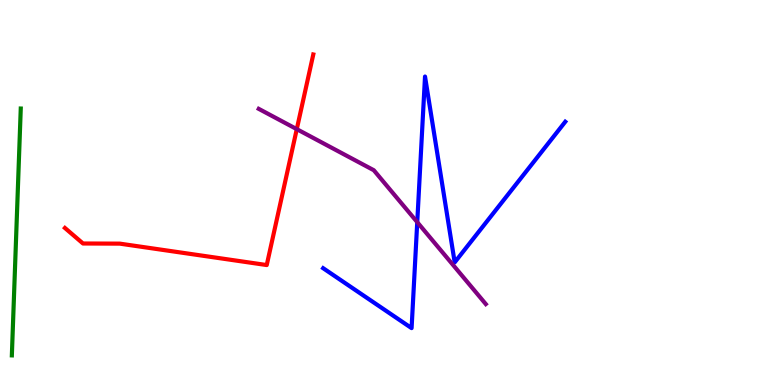[{'lines': ['blue', 'red'], 'intersections': []}, {'lines': ['green', 'red'], 'intersections': []}, {'lines': ['purple', 'red'], 'intersections': [{'x': 3.83, 'y': 6.65}]}, {'lines': ['blue', 'green'], 'intersections': []}, {'lines': ['blue', 'purple'], 'intersections': [{'x': 5.38, 'y': 4.23}]}, {'lines': ['green', 'purple'], 'intersections': []}]